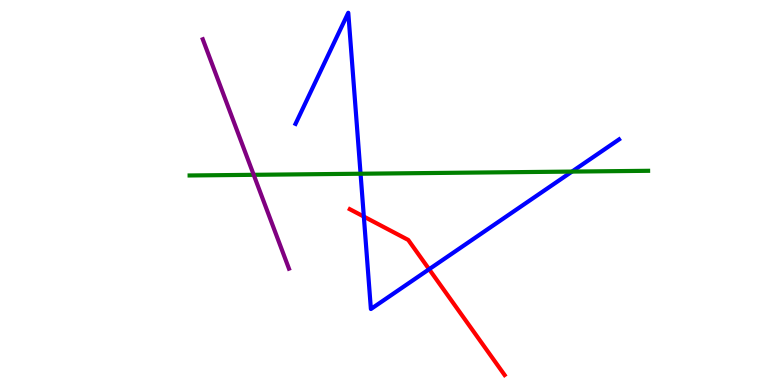[{'lines': ['blue', 'red'], 'intersections': [{'x': 4.69, 'y': 4.37}, {'x': 5.54, 'y': 3.01}]}, {'lines': ['green', 'red'], 'intersections': []}, {'lines': ['purple', 'red'], 'intersections': []}, {'lines': ['blue', 'green'], 'intersections': [{'x': 4.65, 'y': 5.49}, {'x': 7.38, 'y': 5.54}]}, {'lines': ['blue', 'purple'], 'intersections': []}, {'lines': ['green', 'purple'], 'intersections': [{'x': 3.27, 'y': 5.46}]}]